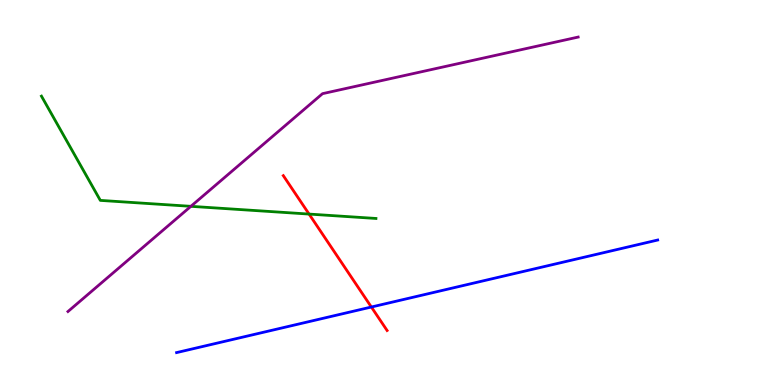[{'lines': ['blue', 'red'], 'intersections': [{'x': 4.79, 'y': 2.03}]}, {'lines': ['green', 'red'], 'intersections': [{'x': 3.99, 'y': 4.44}]}, {'lines': ['purple', 'red'], 'intersections': []}, {'lines': ['blue', 'green'], 'intersections': []}, {'lines': ['blue', 'purple'], 'intersections': []}, {'lines': ['green', 'purple'], 'intersections': [{'x': 2.46, 'y': 4.64}]}]